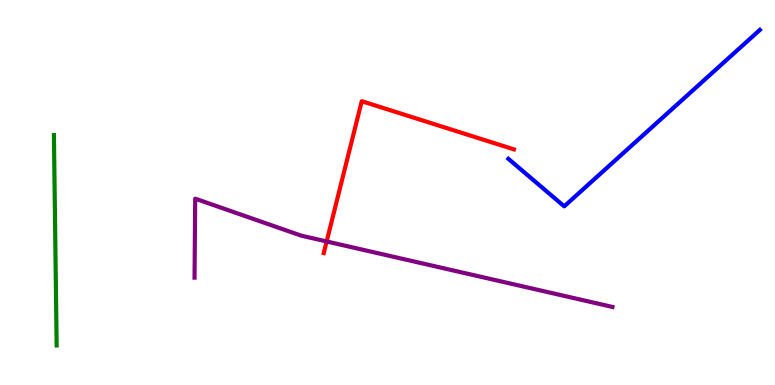[{'lines': ['blue', 'red'], 'intersections': []}, {'lines': ['green', 'red'], 'intersections': []}, {'lines': ['purple', 'red'], 'intersections': [{'x': 4.21, 'y': 3.73}]}, {'lines': ['blue', 'green'], 'intersections': []}, {'lines': ['blue', 'purple'], 'intersections': []}, {'lines': ['green', 'purple'], 'intersections': []}]